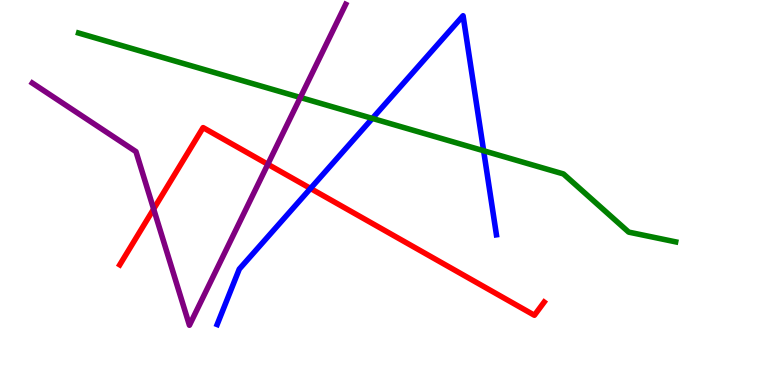[{'lines': ['blue', 'red'], 'intersections': [{'x': 4.01, 'y': 5.11}]}, {'lines': ['green', 'red'], 'intersections': []}, {'lines': ['purple', 'red'], 'intersections': [{'x': 1.98, 'y': 4.57}, {'x': 3.46, 'y': 5.73}]}, {'lines': ['blue', 'green'], 'intersections': [{'x': 4.8, 'y': 6.92}, {'x': 6.24, 'y': 6.08}]}, {'lines': ['blue', 'purple'], 'intersections': []}, {'lines': ['green', 'purple'], 'intersections': [{'x': 3.88, 'y': 7.47}]}]